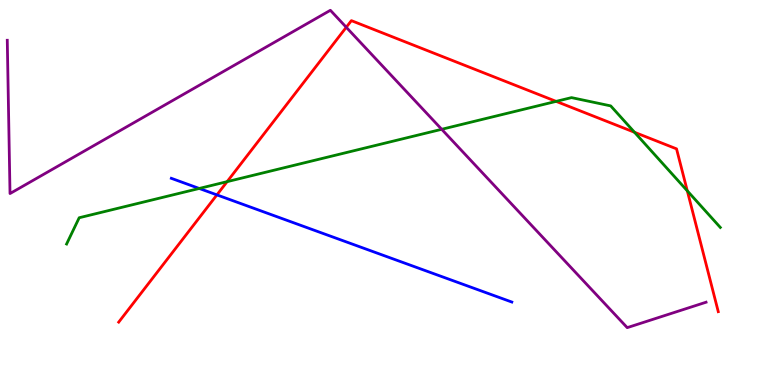[{'lines': ['blue', 'red'], 'intersections': [{'x': 2.8, 'y': 4.94}]}, {'lines': ['green', 'red'], 'intersections': [{'x': 2.93, 'y': 5.28}, {'x': 7.18, 'y': 7.37}, {'x': 8.19, 'y': 6.56}, {'x': 8.87, 'y': 5.04}]}, {'lines': ['purple', 'red'], 'intersections': [{'x': 4.47, 'y': 9.29}]}, {'lines': ['blue', 'green'], 'intersections': [{'x': 2.57, 'y': 5.1}]}, {'lines': ['blue', 'purple'], 'intersections': []}, {'lines': ['green', 'purple'], 'intersections': [{'x': 5.7, 'y': 6.64}]}]